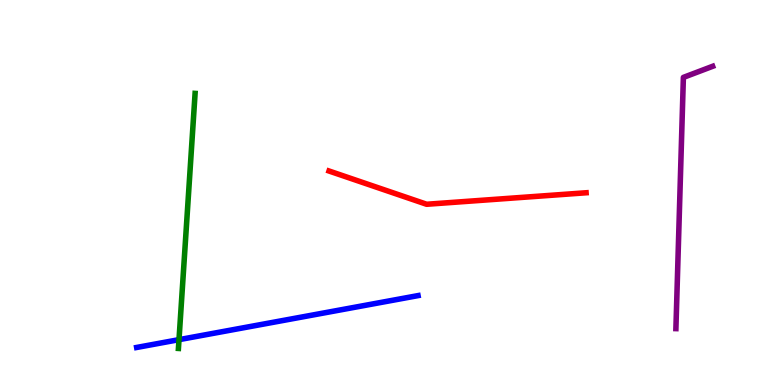[{'lines': ['blue', 'red'], 'intersections': []}, {'lines': ['green', 'red'], 'intersections': []}, {'lines': ['purple', 'red'], 'intersections': []}, {'lines': ['blue', 'green'], 'intersections': [{'x': 2.31, 'y': 1.18}]}, {'lines': ['blue', 'purple'], 'intersections': []}, {'lines': ['green', 'purple'], 'intersections': []}]